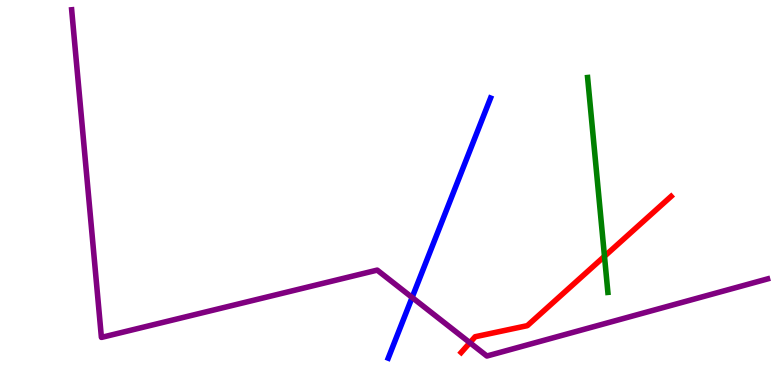[{'lines': ['blue', 'red'], 'intersections': []}, {'lines': ['green', 'red'], 'intersections': [{'x': 7.8, 'y': 3.34}]}, {'lines': ['purple', 'red'], 'intersections': [{'x': 6.06, 'y': 1.1}]}, {'lines': ['blue', 'green'], 'intersections': []}, {'lines': ['blue', 'purple'], 'intersections': [{'x': 5.32, 'y': 2.27}]}, {'lines': ['green', 'purple'], 'intersections': []}]